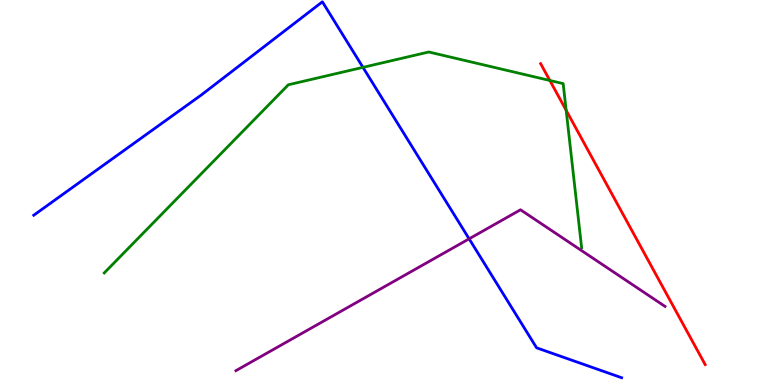[{'lines': ['blue', 'red'], 'intersections': []}, {'lines': ['green', 'red'], 'intersections': [{'x': 7.09, 'y': 7.91}, {'x': 7.31, 'y': 7.13}]}, {'lines': ['purple', 'red'], 'intersections': []}, {'lines': ['blue', 'green'], 'intersections': [{'x': 4.68, 'y': 8.25}]}, {'lines': ['blue', 'purple'], 'intersections': [{'x': 6.05, 'y': 3.8}]}, {'lines': ['green', 'purple'], 'intersections': []}]